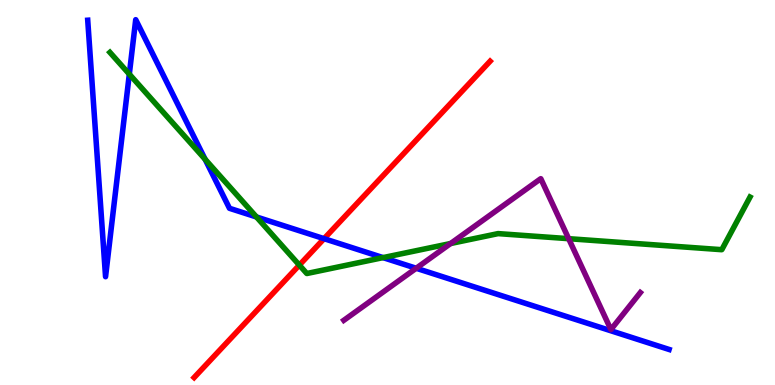[{'lines': ['blue', 'red'], 'intersections': [{'x': 4.18, 'y': 3.8}]}, {'lines': ['green', 'red'], 'intersections': [{'x': 3.86, 'y': 3.11}]}, {'lines': ['purple', 'red'], 'intersections': []}, {'lines': ['blue', 'green'], 'intersections': [{'x': 1.67, 'y': 8.07}, {'x': 2.65, 'y': 5.86}, {'x': 3.31, 'y': 4.36}, {'x': 4.94, 'y': 3.31}]}, {'lines': ['blue', 'purple'], 'intersections': [{'x': 5.37, 'y': 3.03}]}, {'lines': ['green', 'purple'], 'intersections': [{'x': 5.81, 'y': 3.67}, {'x': 7.34, 'y': 3.8}]}]